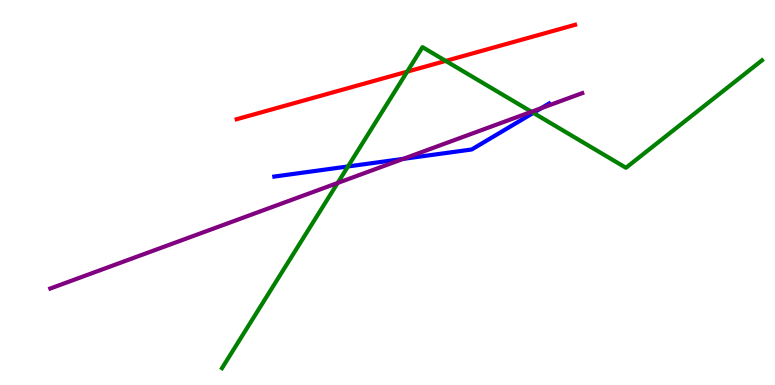[{'lines': ['blue', 'red'], 'intersections': []}, {'lines': ['green', 'red'], 'intersections': [{'x': 5.25, 'y': 8.14}, {'x': 5.75, 'y': 8.42}]}, {'lines': ['purple', 'red'], 'intersections': []}, {'lines': ['blue', 'green'], 'intersections': [{'x': 4.49, 'y': 5.68}, {'x': 6.88, 'y': 7.07}]}, {'lines': ['blue', 'purple'], 'intersections': [{'x': 5.2, 'y': 5.87}, {'x': 6.98, 'y': 7.19}]}, {'lines': ['green', 'purple'], 'intersections': [{'x': 4.36, 'y': 5.25}, {'x': 6.86, 'y': 7.1}]}]